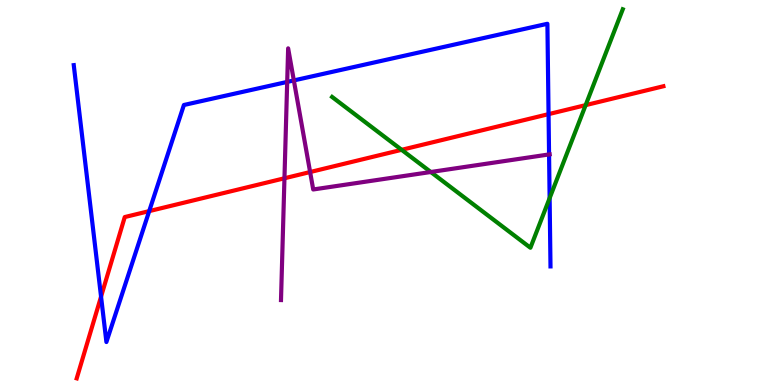[{'lines': ['blue', 'red'], 'intersections': [{'x': 1.3, 'y': 2.3}, {'x': 1.93, 'y': 4.52}, {'x': 7.08, 'y': 7.04}]}, {'lines': ['green', 'red'], 'intersections': [{'x': 5.18, 'y': 6.11}, {'x': 7.56, 'y': 7.27}]}, {'lines': ['purple', 'red'], 'intersections': [{'x': 3.67, 'y': 5.37}, {'x': 4.0, 'y': 5.53}]}, {'lines': ['blue', 'green'], 'intersections': [{'x': 7.09, 'y': 4.85}]}, {'lines': ['blue', 'purple'], 'intersections': [{'x': 3.71, 'y': 7.87}, {'x': 3.79, 'y': 7.91}, {'x': 7.08, 'y': 5.99}]}, {'lines': ['green', 'purple'], 'intersections': [{'x': 5.56, 'y': 5.53}]}]